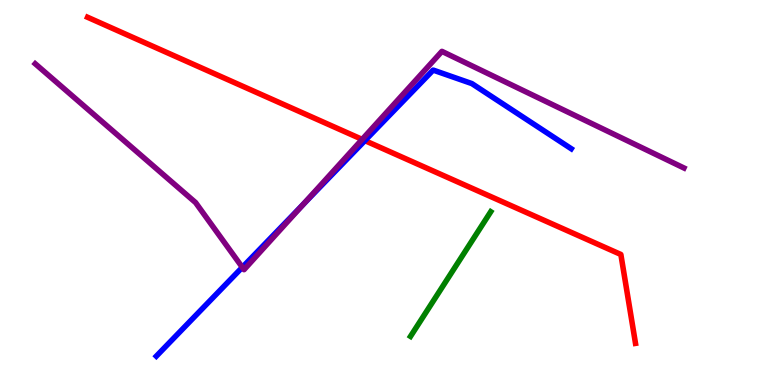[{'lines': ['blue', 'red'], 'intersections': [{'x': 4.71, 'y': 6.35}]}, {'lines': ['green', 'red'], 'intersections': []}, {'lines': ['purple', 'red'], 'intersections': [{'x': 4.67, 'y': 6.38}]}, {'lines': ['blue', 'green'], 'intersections': []}, {'lines': ['blue', 'purple'], 'intersections': [{'x': 3.13, 'y': 3.06}, {'x': 3.92, 'y': 4.7}]}, {'lines': ['green', 'purple'], 'intersections': []}]